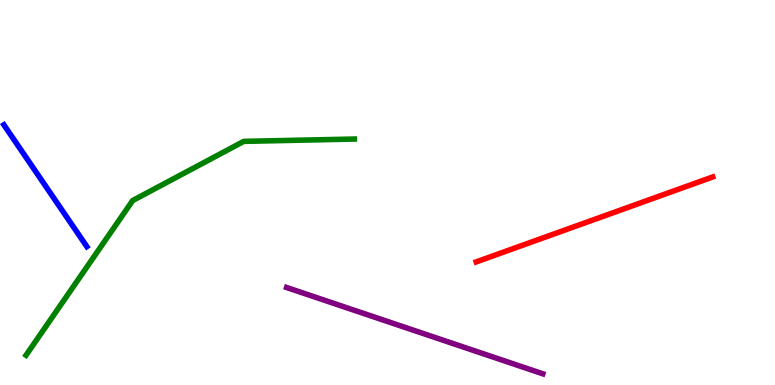[{'lines': ['blue', 'red'], 'intersections': []}, {'lines': ['green', 'red'], 'intersections': []}, {'lines': ['purple', 'red'], 'intersections': []}, {'lines': ['blue', 'green'], 'intersections': []}, {'lines': ['blue', 'purple'], 'intersections': []}, {'lines': ['green', 'purple'], 'intersections': []}]